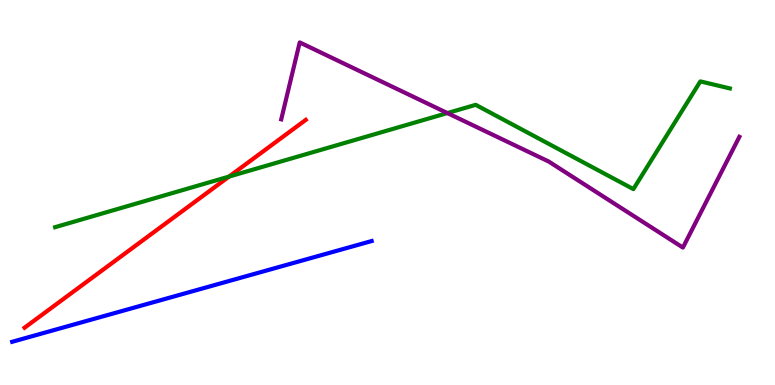[{'lines': ['blue', 'red'], 'intersections': []}, {'lines': ['green', 'red'], 'intersections': [{'x': 2.96, 'y': 5.41}]}, {'lines': ['purple', 'red'], 'intersections': []}, {'lines': ['blue', 'green'], 'intersections': []}, {'lines': ['blue', 'purple'], 'intersections': []}, {'lines': ['green', 'purple'], 'intersections': [{'x': 5.77, 'y': 7.06}]}]